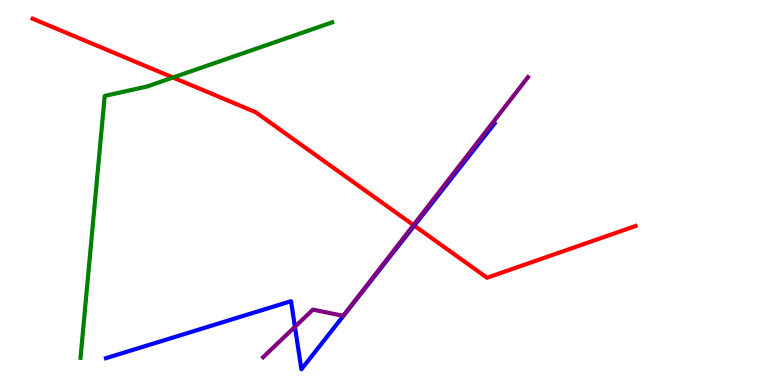[{'lines': ['blue', 'red'], 'intersections': [{'x': 5.35, 'y': 4.14}]}, {'lines': ['green', 'red'], 'intersections': [{'x': 2.23, 'y': 7.99}]}, {'lines': ['purple', 'red'], 'intersections': [{'x': 5.34, 'y': 4.15}]}, {'lines': ['blue', 'green'], 'intersections': []}, {'lines': ['blue', 'purple'], 'intersections': [{'x': 3.81, 'y': 1.51}]}, {'lines': ['green', 'purple'], 'intersections': []}]